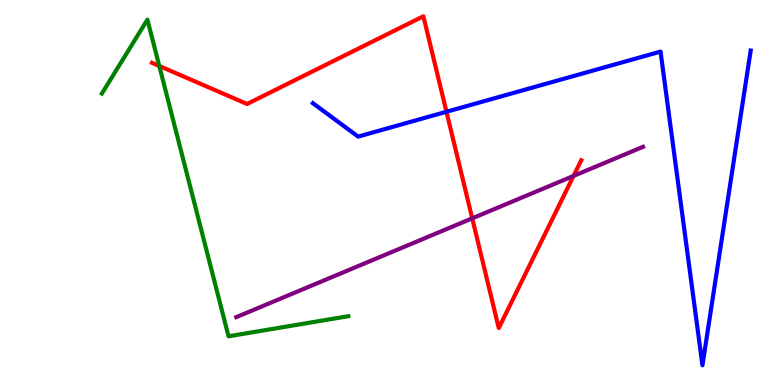[{'lines': ['blue', 'red'], 'intersections': [{'x': 5.76, 'y': 7.1}]}, {'lines': ['green', 'red'], 'intersections': [{'x': 2.06, 'y': 8.29}]}, {'lines': ['purple', 'red'], 'intersections': [{'x': 6.09, 'y': 4.33}, {'x': 7.4, 'y': 5.43}]}, {'lines': ['blue', 'green'], 'intersections': []}, {'lines': ['blue', 'purple'], 'intersections': []}, {'lines': ['green', 'purple'], 'intersections': []}]